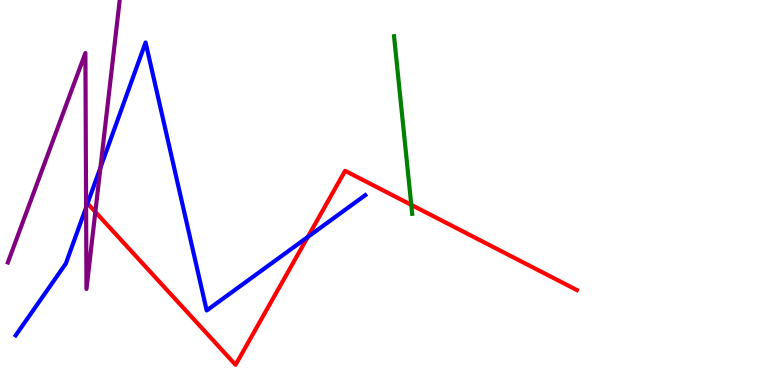[{'lines': ['blue', 'red'], 'intersections': [{'x': 3.97, 'y': 3.84}]}, {'lines': ['green', 'red'], 'intersections': [{'x': 5.31, 'y': 4.68}]}, {'lines': ['purple', 'red'], 'intersections': [{'x': 1.23, 'y': 4.5}]}, {'lines': ['blue', 'green'], 'intersections': []}, {'lines': ['blue', 'purple'], 'intersections': [{'x': 1.11, 'y': 4.61}, {'x': 1.3, 'y': 5.64}]}, {'lines': ['green', 'purple'], 'intersections': []}]